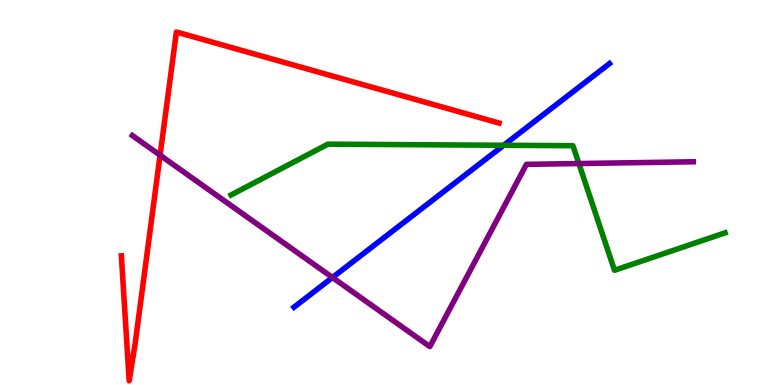[{'lines': ['blue', 'red'], 'intersections': []}, {'lines': ['green', 'red'], 'intersections': []}, {'lines': ['purple', 'red'], 'intersections': [{'x': 2.07, 'y': 5.97}]}, {'lines': ['blue', 'green'], 'intersections': [{'x': 6.5, 'y': 6.23}]}, {'lines': ['blue', 'purple'], 'intersections': [{'x': 4.29, 'y': 2.79}]}, {'lines': ['green', 'purple'], 'intersections': [{'x': 7.47, 'y': 5.75}]}]